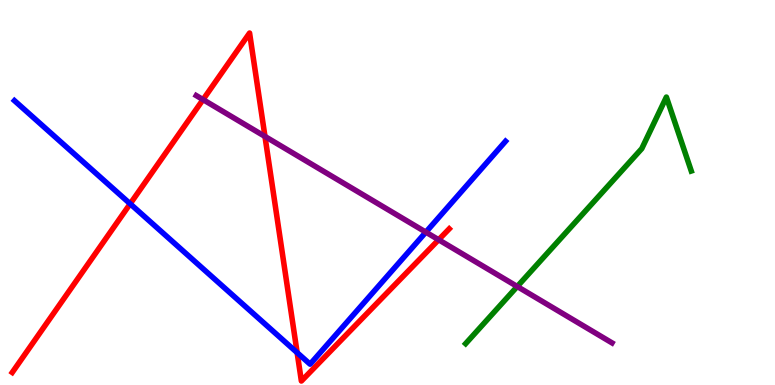[{'lines': ['blue', 'red'], 'intersections': [{'x': 1.68, 'y': 4.71}, {'x': 3.83, 'y': 0.84}]}, {'lines': ['green', 'red'], 'intersections': []}, {'lines': ['purple', 'red'], 'intersections': [{'x': 2.62, 'y': 7.41}, {'x': 3.42, 'y': 6.46}, {'x': 5.66, 'y': 3.77}]}, {'lines': ['blue', 'green'], 'intersections': []}, {'lines': ['blue', 'purple'], 'intersections': [{'x': 5.49, 'y': 3.97}]}, {'lines': ['green', 'purple'], 'intersections': [{'x': 6.67, 'y': 2.56}]}]